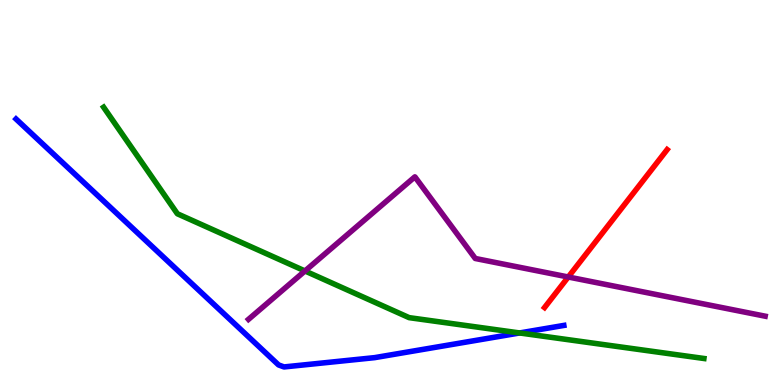[{'lines': ['blue', 'red'], 'intersections': []}, {'lines': ['green', 'red'], 'intersections': []}, {'lines': ['purple', 'red'], 'intersections': [{'x': 7.33, 'y': 2.81}]}, {'lines': ['blue', 'green'], 'intersections': [{'x': 6.7, 'y': 1.35}]}, {'lines': ['blue', 'purple'], 'intersections': []}, {'lines': ['green', 'purple'], 'intersections': [{'x': 3.94, 'y': 2.96}]}]